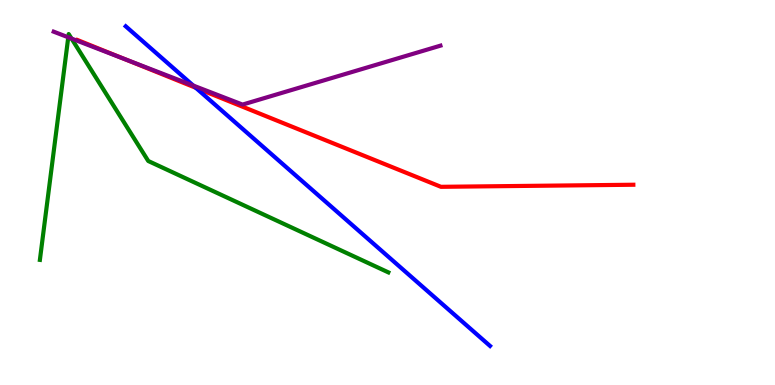[{'lines': ['blue', 'red'], 'intersections': [{'x': 2.53, 'y': 7.72}]}, {'lines': ['green', 'red'], 'intersections': []}, {'lines': ['purple', 'red'], 'intersections': [{'x': 1.61, 'y': 8.46}]}, {'lines': ['blue', 'green'], 'intersections': []}, {'lines': ['blue', 'purple'], 'intersections': [{'x': 2.49, 'y': 7.78}]}, {'lines': ['green', 'purple'], 'intersections': [{'x': 0.881, 'y': 9.03}, {'x': 0.923, 'y': 9.0}]}]